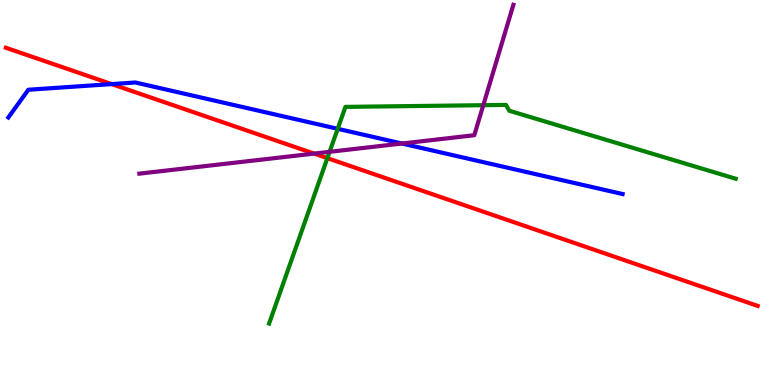[{'lines': ['blue', 'red'], 'intersections': [{'x': 1.44, 'y': 7.82}]}, {'lines': ['green', 'red'], 'intersections': [{'x': 4.22, 'y': 5.89}]}, {'lines': ['purple', 'red'], 'intersections': [{'x': 4.05, 'y': 6.01}]}, {'lines': ['blue', 'green'], 'intersections': [{'x': 4.36, 'y': 6.65}]}, {'lines': ['blue', 'purple'], 'intersections': [{'x': 5.19, 'y': 6.27}]}, {'lines': ['green', 'purple'], 'intersections': [{'x': 4.25, 'y': 6.06}, {'x': 6.24, 'y': 7.27}]}]